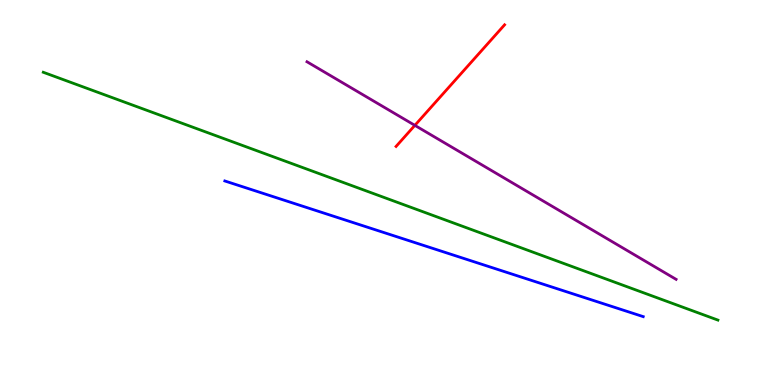[{'lines': ['blue', 'red'], 'intersections': []}, {'lines': ['green', 'red'], 'intersections': []}, {'lines': ['purple', 'red'], 'intersections': [{'x': 5.35, 'y': 6.74}]}, {'lines': ['blue', 'green'], 'intersections': []}, {'lines': ['blue', 'purple'], 'intersections': []}, {'lines': ['green', 'purple'], 'intersections': []}]